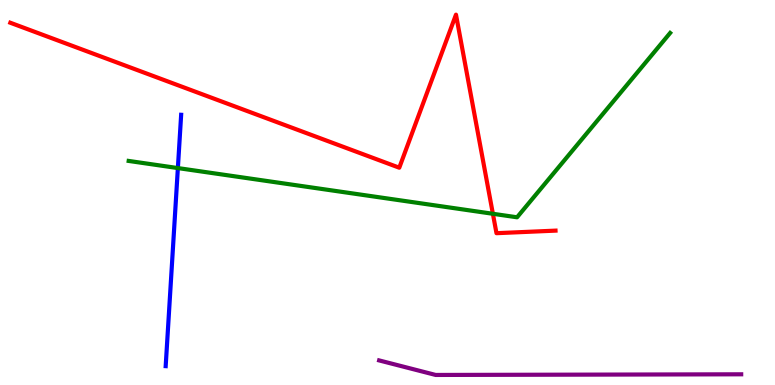[{'lines': ['blue', 'red'], 'intersections': []}, {'lines': ['green', 'red'], 'intersections': [{'x': 6.36, 'y': 4.45}]}, {'lines': ['purple', 'red'], 'intersections': []}, {'lines': ['blue', 'green'], 'intersections': [{'x': 2.3, 'y': 5.63}]}, {'lines': ['blue', 'purple'], 'intersections': []}, {'lines': ['green', 'purple'], 'intersections': []}]